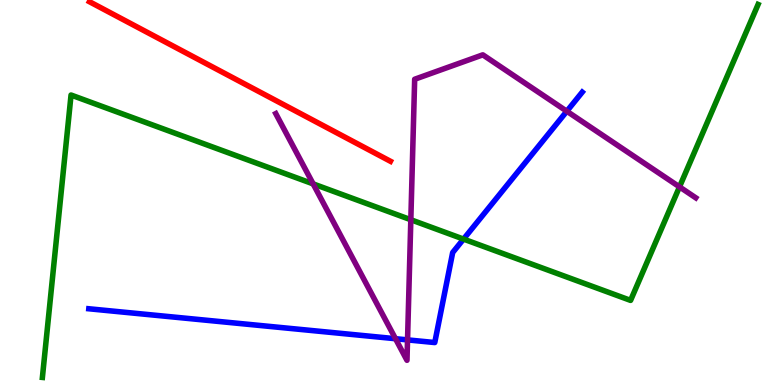[{'lines': ['blue', 'red'], 'intersections': []}, {'lines': ['green', 'red'], 'intersections': []}, {'lines': ['purple', 'red'], 'intersections': []}, {'lines': ['blue', 'green'], 'intersections': [{'x': 5.98, 'y': 3.79}]}, {'lines': ['blue', 'purple'], 'intersections': [{'x': 5.1, 'y': 1.2}, {'x': 5.26, 'y': 1.17}, {'x': 7.31, 'y': 7.11}]}, {'lines': ['green', 'purple'], 'intersections': [{'x': 4.04, 'y': 5.22}, {'x': 5.3, 'y': 4.29}, {'x': 8.77, 'y': 5.15}]}]